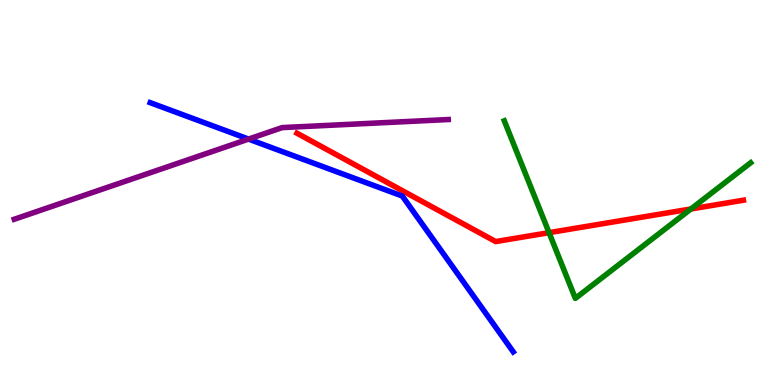[{'lines': ['blue', 'red'], 'intersections': []}, {'lines': ['green', 'red'], 'intersections': [{'x': 7.08, 'y': 3.96}, {'x': 8.92, 'y': 4.57}]}, {'lines': ['purple', 'red'], 'intersections': []}, {'lines': ['blue', 'green'], 'intersections': []}, {'lines': ['blue', 'purple'], 'intersections': [{'x': 3.21, 'y': 6.39}]}, {'lines': ['green', 'purple'], 'intersections': []}]